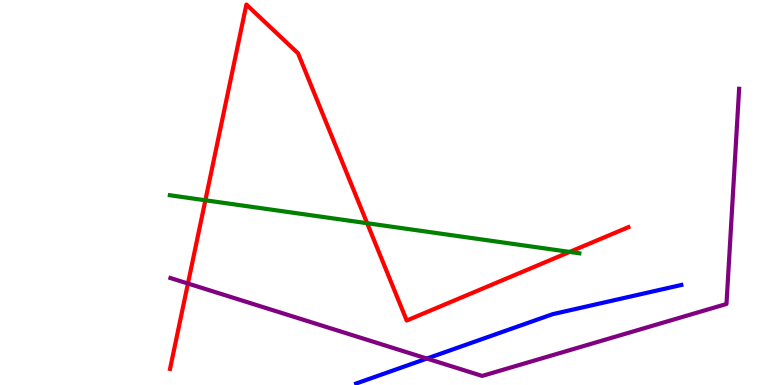[{'lines': ['blue', 'red'], 'intersections': []}, {'lines': ['green', 'red'], 'intersections': [{'x': 2.65, 'y': 4.8}, {'x': 4.74, 'y': 4.2}, {'x': 7.35, 'y': 3.46}]}, {'lines': ['purple', 'red'], 'intersections': [{'x': 2.42, 'y': 2.64}]}, {'lines': ['blue', 'green'], 'intersections': []}, {'lines': ['blue', 'purple'], 'intersections': [{'x': 5.51, 'y': 0.687}]}, {'lines': ['green', 'purple'], 'intersections': []}]